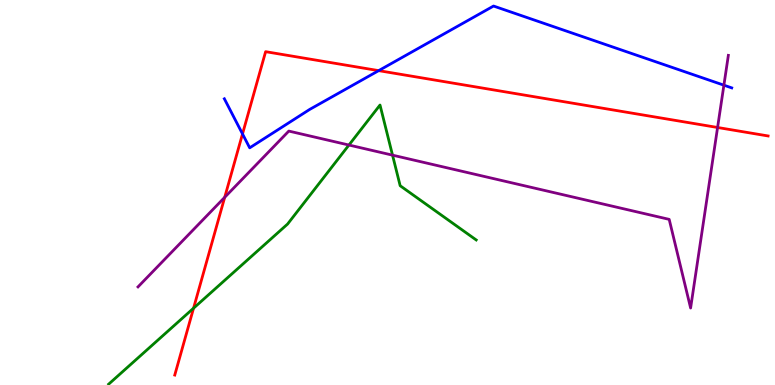[{'lines': ['blue', 'red'], 'intersections': [{'x': 3.13, 'y': 6.52}, {'x': 4.89, 'y': 8.17}]}, {'lines': ['green', 'red'], 'intersections': [{'x': 2.5, 'y': 1.99}]}, {'lines': ['purple', 'red'], 'intersections': [{'x': 2.9, 'y': 4.88}, {'x': 9.26, 'y': 6.69}]}, {'lines': ['blue', 'green'], 'intersections': []}, {'lines': ['blue', 'purple'], 'intersections': [{'x': 9.34, 'y': 7.79}]}, {'lines': ['green', 'purple'], 'intersections': [{'x': 4.5, 'y': 6.23}, {'x': 5.06, 'y': 5.97}]}]